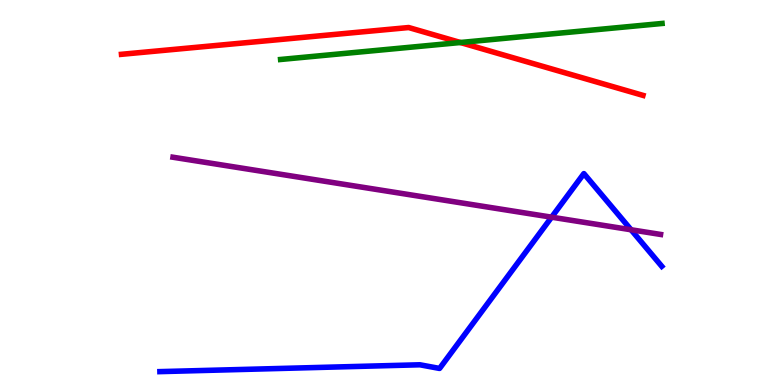[{'lines': ['blue', 'red'], 'intersections': []}, {'lines': ['green', 'red'], 'intersections': [{'x': 5.94, 'y': 8.9}]}, {'lines': ['purple', 'red'], 'intersections': []}, {'lines': ['blue', 'green'], 'intersections': []}, {'lines': ['blue', 'purple'], 'intersections': [{'x': 7.12, 'y': 4.36}, {'x': 8.14, 'y': 4.03}]}, {'lines': ['green', 'purple'], 'intersections': []}]